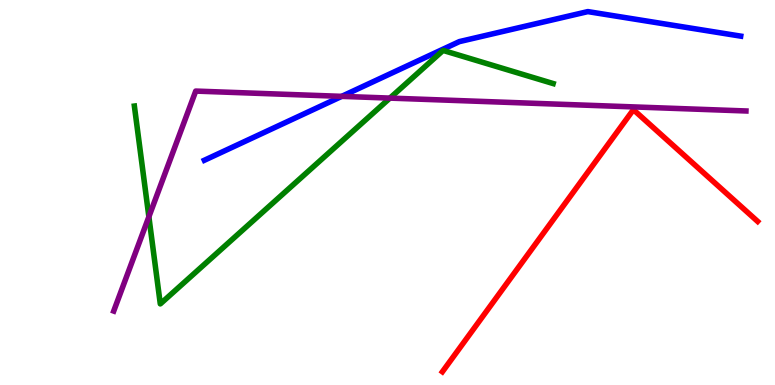[{'lines': ['blue', 'red'], 'intersections': []}, {'lines': ['green', 'red'], 'intersections': []}, {'lines': ['purple', 'red'], 'intersections': []}, {'lines': ['blue', 'green'], 'intersections': []}, {'lines': ['blue', 'purple'], 'intersections': [{'x': 4.41, 'y': 7.5}]}, {'lines': ['green', 'purple'], 'intersections': [{'x': 1.92, 'y': 4.37}, {'x': 5.03, 'y': 7.45}]}]